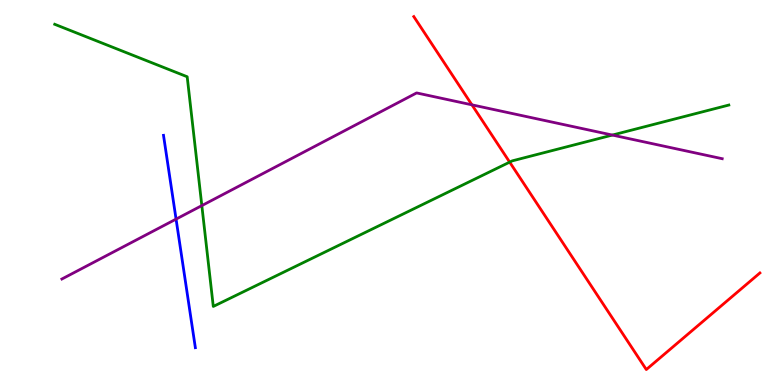[{'lines': ['blue', 'red'], 'intersections': []}, {'lines': ['green', 'red'], 'intersections': [{'x': 6.58, 'y': 5.79}]}, {'lines': ['purple', 'red'], 'intersections': [{'x': 6.09, 'y': 7.28}]}, {'lines': ['blue', 'green'], 'intersections': []}, {'lines': ['blue', 'purple'], 'intersections': [{'x': 2.27, 'y': 4.31}]}, {'lines': ['green', 'purple'], 'intersections': [{'x': 2.6, 'y': 4.66}, {'x': 7.9, 'y': 6.49}]}]